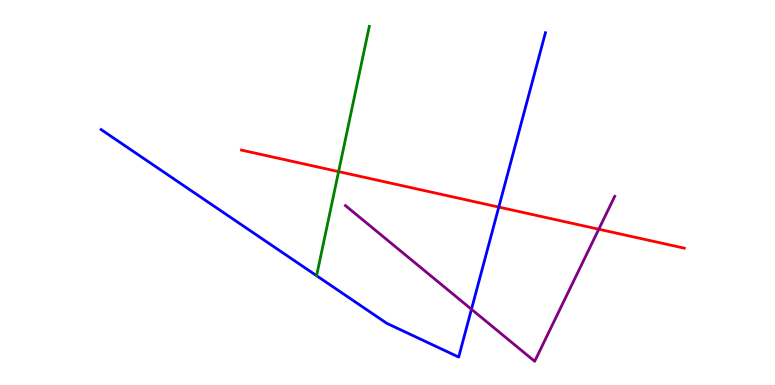[{'lines': ['blue', 'red'], 'intersections': [{'x': 6.44, 'y': 4.62}]}, {'lines': ['green', 'red'], 'intersections': [{'x': 4.37, 'y': 5.54}]}, {'lines': ['purple', 'red'], 'intersections': [{'x': 7.73, 'y': 4.05}]}, {'lines': ['blue', 'green'], 'intersections': []}, {'lines': ['blue', 'purple'], 'intersections': [{'x': 6.08, 'y': 1.97}]}, {'lines': ['green', 'purple'], 'intersections': []}]